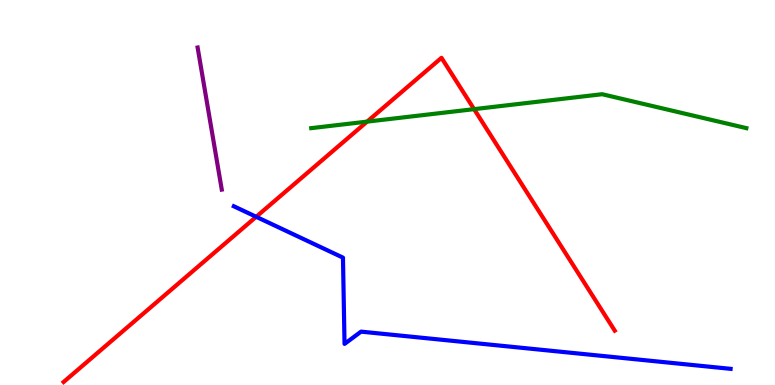[{'lines': ['blue', 'red'], 'intersections': [{'x': 3.31, 'y': 4.37}]}, {'lines': ['green', 'red'], 'intersections': [{'x': 4.74, 'y': 6.84}, {'x': 6.12, 'y': 7.16}]}, {'lines': ['purple', 'red'], 'intersections': []}, {'lines': ['blue', 'green'], 'intersections': []}, {'lines': ['blue', 'purple'], 'intersections': []}, {'lines': ['green', 'purple'], 'intersections': []}]